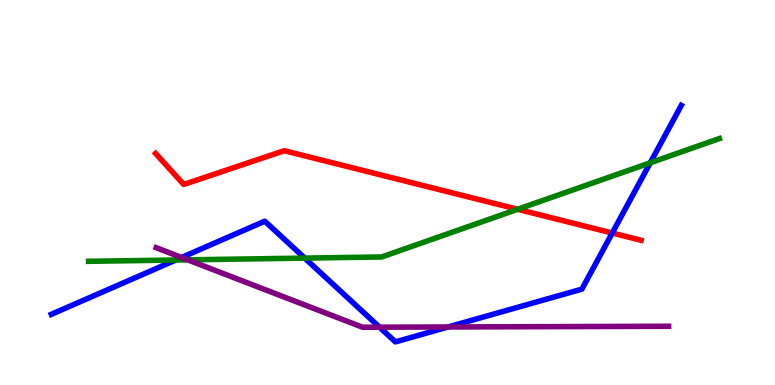[{'lines': ['blue', 'red'], 'intersections': [{'x': 7.9, 'y': 3.95}]}, {'lines': ['green', 'red'], 'intersections': [{'x': 6.68, 'y': 4.56}]}, {'lines': ['purple', 'red'], 'intersections': []}, {'lines': ['blue', 'green'], 'intersections': [{'x': 2.27, 'y': 3.25}, {'x': 3.93, 'y': 3.3}, {'x': 8.39, 'y': 5.77}]}, {'lines': ['blue', 'purple'], 'intersections': [{'x': 2.34, 'y': 3.31}, {'x': 4.9, 'y': 1.5}, {'x': 5.78, 'y': 1.51}]}, {'lines': ['green', 'purple'], 'intersections': [{'x': 2.42, 'y': 3.25}]}]